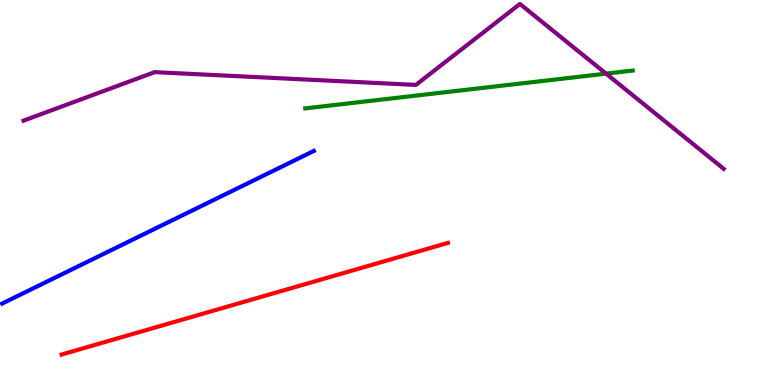[{'lines': ['blue', 'red'], 'intersections': []}, {'lines': ['green', 'red'], 'intersections': []}, {'lines': ['purple', 'red'], 'intersections': []}, {'lines': ['blue', 'green'], 'intersections': []}, {'lines': ['blue', 'purple'], 'intersections': []}, {'lines': ['green', 'purple'], 'intersections': [{'x': 7.82, 'y': 8.09}]}]